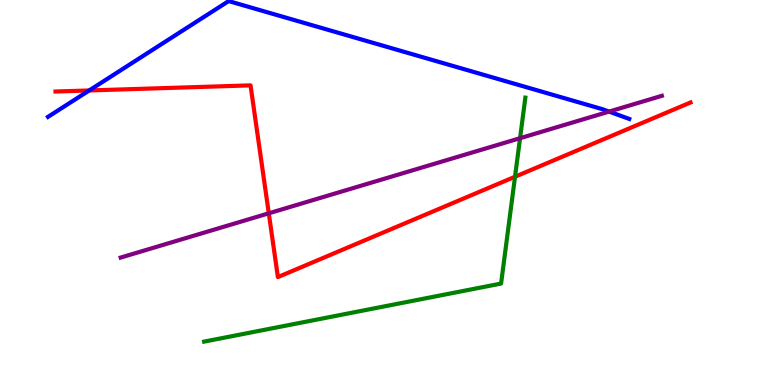[{'lines': ['blue', 'red'], 'intersections': [{'x': 1.15, 'y': 7.65}]}, {'lines': ['green', 'red'], 'intersections': [{'x': 6.65, 'y': 5.41}]}, {'lines': ['purple', 'red'], 'intersections': [{'x': 3.47, 'y': 4.46}]}, {'lines': ['blue', 'green'], 'intersections': []}, {'lines': ['blue', 'purple'], 'intersections': [{'x': 7.86, 'y': 7.1}]}, {'lines': ['green', 'purple'], 'intersections': [{'x': 6.71, 'y': 6.41}]}]